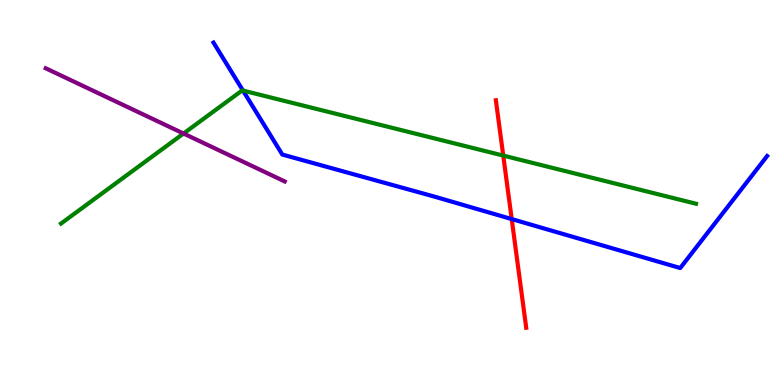[{'lines': ['blue', 'red'], 'intersections': [{'x': 6.6, 'y': 4.31}]}, {'lines': ['green', 'red'], 'intersections': [{'x': 6.49, 'y': 5.96}]}, {'lines': ['purple', 'red'], 'intersections': []}, {'lines': ['blue', 'green'], 'intersections': [{'x': 3.14, 'y': 7.65}]}, {'lines': ['blue', 'purple'], 'intersections': []}, {'lines': ['green', 'purple'], 'intersections': [{'x': 2.37, 'y': 6.53}]}]